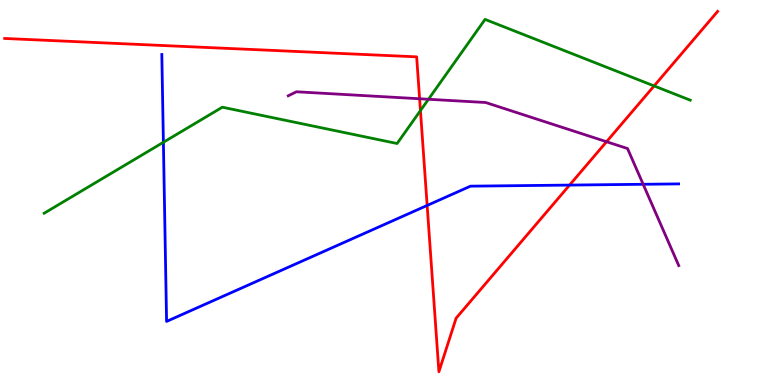[{'lines': ['blue', 'red'], 'intersections': [{'x': 5.51, 'y': 4.66}, {'x': 7.35, 'y': 5.19}]}, {'lines': ['green', 'red'], 'intersections': [{'x': 5.43, 'y': 7.13}, {'x': 8.44, 'y': 7.77}]}, {'lines': ['purple', 'red'], 'intersections': [{'x': 5.41, 'y': 7.43}, {'x': 7.83, 'y': 6.32}]}, {'lines': ['blue', 'green'], 'intersections': [{'x': 2.11, 'y': 6.3}]}, {'lines': ['blue', 'purple'], 'intersections': [{'x': 8.3, 'y': 5.21}]}, {'lines': ['green', 'purple'], 'intersections': [{'x': 5.53, 'y': 7.42}]}]